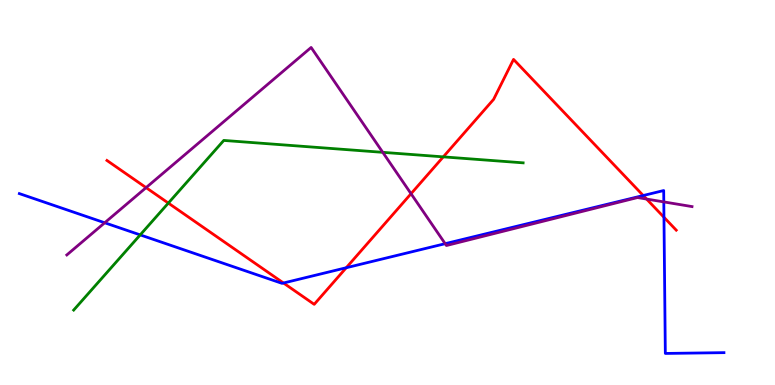[{'lines': ['blue', 'red'], 'intersections': [{'x': 3.66, 'y': 2.65}, {'x': 4.47, 'y': 3.05}, {'x': 8.3, 'y': 4.92}, {'x': 8.57, 'y': 4.36}]}, {'lines': ['green', 'red'], 'intersections': [{'x': 2.17, 'y': 4.73}, {'x': 5.72, 'y': 5.93}]}, {'lines': ['purple', 'red'], 'intersections': [{'x': 1.88, 'y': 5.13}, {'x': 5.3, 'y': 4.97}, {'x': 8.34, 'y': 4.83}]}, {'lines': ['blue', 'green'], 'intersections': [{'x': 1.81, 'y': 3.9}]}, {'lines': ['blue', 'purple'], 'intersections': [{'x': 1.35, 'y': 4.21}, {'x': 5.74, 'y': 3.67}, {'x': 8.57, 'y': 4.76}]}, {'lines': ['green', 'purple'], 'intersections': [{'x': 4.94, 'y': 6.04}]}]